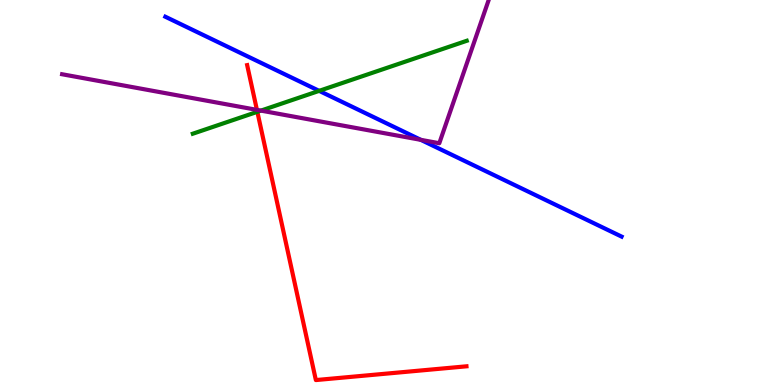[{'lines': ['blue', 'red'], 'intersections': []}, {'lines': ['green', 'red'], 'intersections': [{'x': 3.32, 'y': 7.1}]}, {'lines': ['purple', 'red'], 'intersections': [{'x': 3.32, 'y': 7.15}]}, {'lines': ['blue', 'green'], 'intersections': [{'x': 4.12, 'y': 7.64}]}, {'lines': ['blue', 'purple'], 'intersections': [{'x': 5.43, 'y': 6.37}]}, {'lines': ['green', 'purple'], 'intersections': [{'x': 3.37, 'y': 7.13}]}]